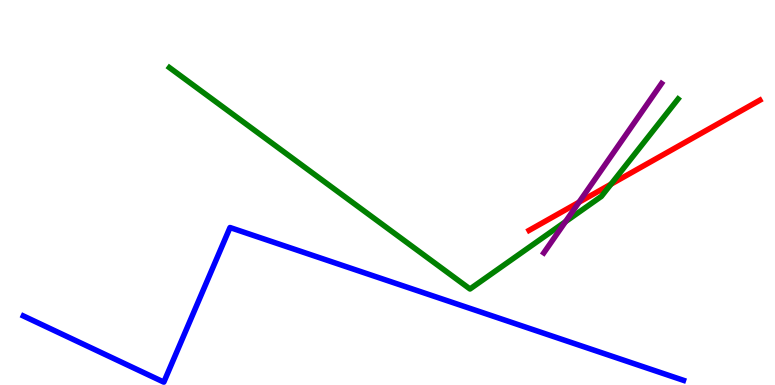[{'lines': ['blue', 'red'], 'intersections': []}, {'lines': ['green', 'red'], 'intersections': [{'x': 7.88, 'y': 5.22}]}, {'lines': ['purple', 'red'], 'intersections': [{'x': 7.47, 'y': 4.75}]}, {'lines': ['blue', 'green'], 'intersections': []}, {'lines': ['blue', 'purple'], 'intersections': []}, {'lines': ['green', 'purple'], 'intersections': [{'x': 7.3, 'y': 4.24}]}]